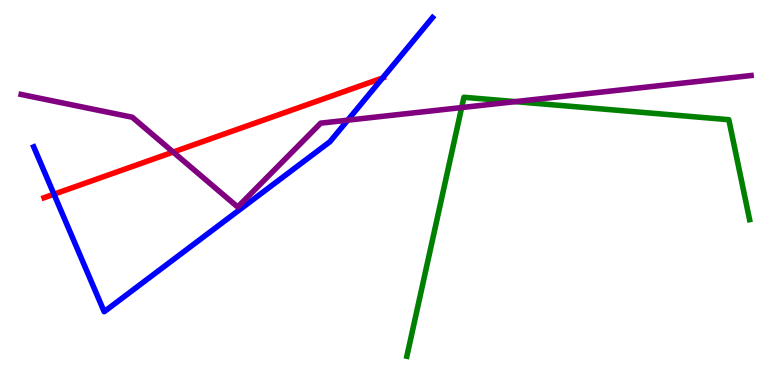[{'lines': ['blue', 'red'], 'intersections': [{'x': 0.696, 'y': 4.96}, {'x': 4.94, 'y': 7.98}]}, {'lines': ['green', 'red'], 'intersections': []}, {'lines': ['purple', 'red'], 'intersections': [{'x': 2.23, 'y': 6.05}]}, {'lines': ['blue', 'green'], 'intersections': []}, {'lines': ['blue', 'purple'], 'intersections': [{'x': 4.49, 'y': 6.88}]}, {'lines': ['green', 'purple'], 'intersections': [{'x': 5.96, 'y': 7.21}, {'x': 6.65, 'y': 7.36}]}]